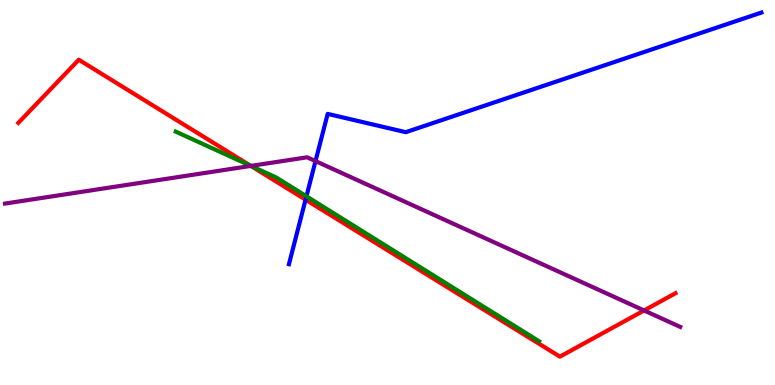[{'lines': ['blue', 'red'], 'intersections': [{'x': 3.94, 'y': 4.81}]}, {'lines': ['green', 'red'], 'intersections': [{'x': 3.23, 'y': 5.69}]}, {'lines': ['purple', 'red'], 'intersections': [{'x': 3.24, 'y': 5.69}, {'x': 8.31, 'y': 1.94}]}, {'lines': ['blue', 'green'], 'intersections': [{'x': 3.95, 'y': 4.9}]}, {'lines': ['blue', 'purple'], 'intersections': [{'x': 4.07, 'y': 5.82}]}, {'lines': ['green', 'purple'], 'intersections': [{'x': 3.24, 'y': 5.69}]}]